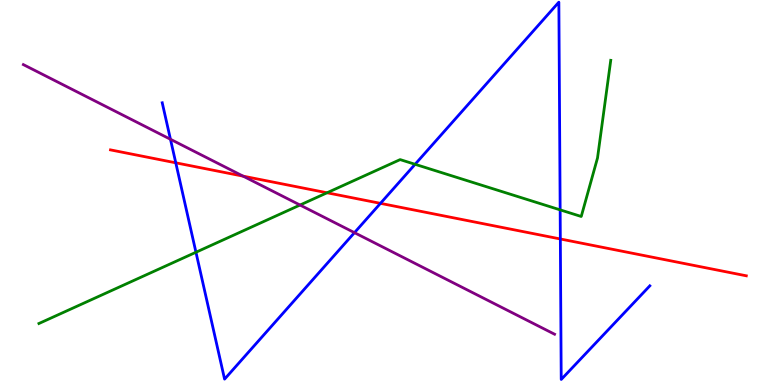[{'lines': ['blue', 'red'], 'intersections': [{'x': 2.27, 'y': 5.77}, {'x': 4.91, 'y': 4.72}, {'x': 7.23, 'y': 3.79}]}, {'lines': ['green', 'red'], 'intersections': [{'x': 4.22, 'y': 4.99}]}, {'lines': ['purple', 'red'], 'intersections': [{'x': 3.14, 'y': 5.42}]}, {'lines': ['blue', 'green'], 'intersections': [{'x': 2.53, 'y': 3.45}, {'x': 5.36, 'y': 5.73}, {'x': 7.23, 'y': 4.55}]}, {'lines': ['blue', 'purple'], 'intersections': [{'x': 2.2, 'y': 6.38}, {'x': 4.57, 'y': 3.96}]}, {'lines': ['green', 'purple'], 'intersections': [{'x': 3.87, 'y': 4.67}]}]